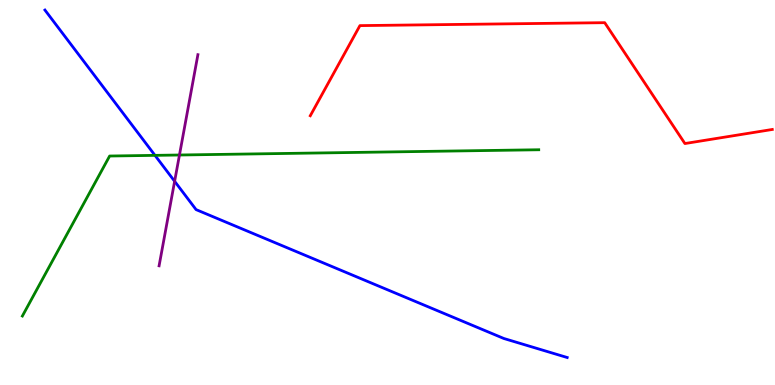[{'lines': ['blue', 'red'], 'intersections': []}, {'lines': ['green', 'red'], 'intersections': []}, {'lines': ['purple', 'red'], 'intersections': []}, {'lines': ['blue', 'green'], 'intersections': [{'x': 2.0, 'y': 5.96}]}, {'lines': ['blue', 'purple'], 'intersections': [{'x': 2.25, 'y': 5.29}]}, {'lines': ['green', 'purple'], 'intersections': [{'x': 2.32, 'y': 5.97}]}]